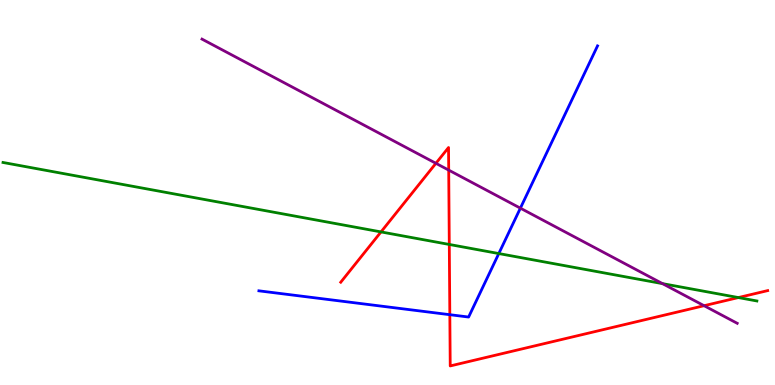[{'lines': ['blue', 'red'], 'intersections': [{'x': 5.8, 'y': 1.83}]}, {'lines': ['green', 'red'], 'intersections': [{'x': 4.92, 'y': 3.98}, {'x': 5.8, 'y': 3.65}, {'x': 9.53, 'y': 2.27}]}, {'lines': ['purple', 'red'], 'intersections': [{'x': 5.62, 'y': 5.76}, {'x': 5.79, 'y': 5.58}, {'x': 9.08, 'y': 2.06}]}, {'lines': ['blue', 'green'], 'intersections': [{'x': 6.44, 'y': 3.41}]}, {'lines': ['blue', 'purple'], 'intersections': [{'x': 6.71, 'y': 4.59}]}, {'lines': ['green', 'purple'], 'intersections': [{'x': 8.55, 'y': 2.63}]}]